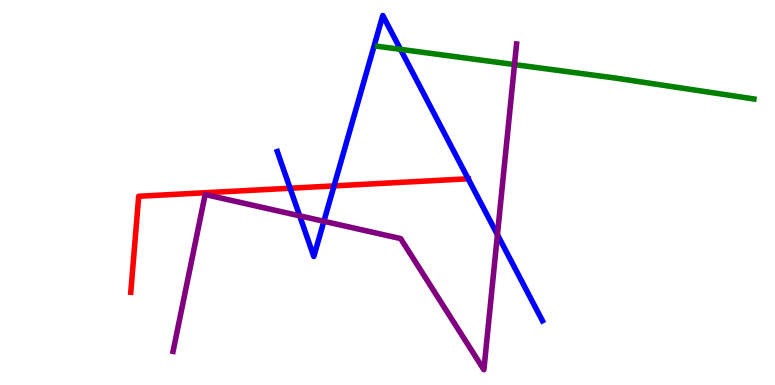[{'lines': ['blue', 'red'], 'intersections': [{'x': 3.74, 'y': 5.11}, {'x': 4.31, 'y': 5.17}, {'x': 6.04, 'y': 5.36}]}, {'lines': ['green', 'red'], 'intersections': []}, {'lines': ['purple', 'red'], 'intersections': []}, {'lines': ['blue', 'green'], 'intersections': [{'x': 5.17, 'y': 8.72}]}, {'lines': ['blue', 'purple'], 'intersections': [{'x': 3.87, 'y': 4.39}, {'x': 4.18, 'y': 4.25}, {'x': 6.42, 'y': 3.9}]}, {'lines': ['green', 'purple'], 'intersections': [{'x': 6.64, 'y': 8.32}]}]